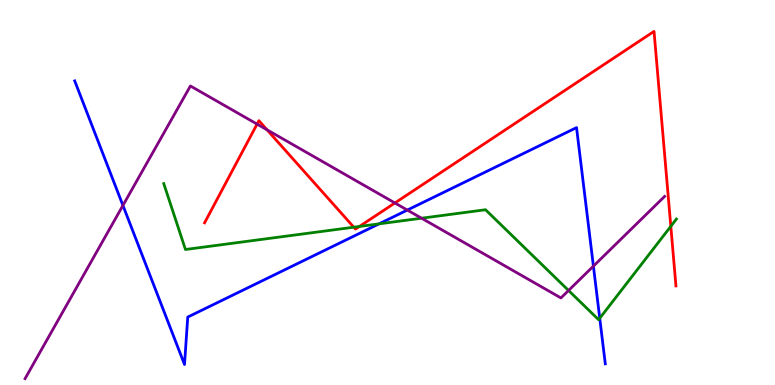[{'lines': ['blue', 'red'], 'intersections': []}, {'lines': ['green', 'red'], 'intersections': [{'x': 4.57, 'y': 4.1}, {'x': 4.64, 'y': 4.12}, {'x': 8.66, 'y': 4.12}]}, {'lines': ['purple', 'red'], 'intersections': [{'x': 3.32, 'y': 6.78}, {'x': 3.45, 'y': 6.63}, {'x': 5.1, 'y': 4.73}]}, {'lines': ['blue', 'green'], 'intersections': [{'x': 4.89, 'y': 4.19}, {'x': 7.74, 'y': 1.73}]}, {'lines': ['blue', 'purple'], 'intersections': [{'x': 1.59, 'y': 4.66}, {'x': 5.26, 'y': 4.54}, {'x': 7.66, 'y': 3.09}]}, {'lines': ['green', 'purple'], 'intersections': [{'x': 5.44, 'y': 4.33}, {'x': 7.34, 'y': 2.46}]}]